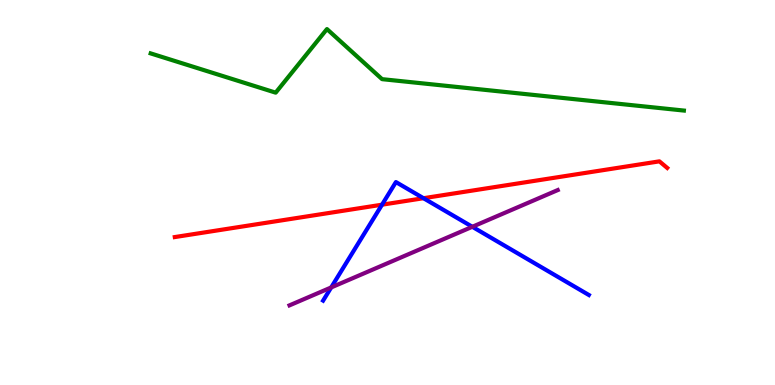[{'lines': ['blue', 'red'], 'intersections': [{'x': 4.93, 'y': 4.68}, {'x': 5.46, 'y': 4.85}]}, {'lines': ['green', 'red'], 'intersections': []}, {'lines': ['purple', 'red'], 'intersections': []}, {'lines': ['blue', 'green'], 'intersections': []}, {'lines': ['blue', 'purple'], 'intersections': [{'x': 4.27, 'y': 2.53}, {'x': 6.09, 'y': 4.11}]}, {'lines': ['green', 'purple'], 'intersections': []}]